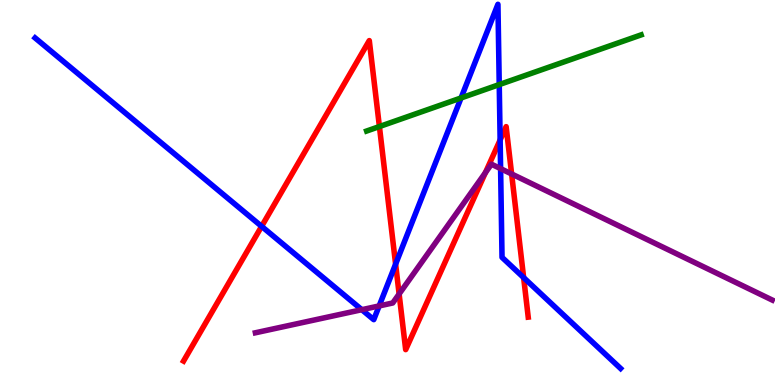[{'lines': ['blue', 'red'], 'intersections': [{'x': 3.38, 'y': 4.12}, {'x': 5.1, 'y': 3.14}, {'x': 6.45, 'y': 6.36}, {'x': 6.76, 'y': 2.79}]}, {'lines': ['green', 'red'], 'intersections': [{'x': 4.9, 'y': 6.71}]}, {'lines': ['purple', 'red'], 'intersections': [{'x': 5.15, 'y': 2.36}, {'x': 6.26, 'y': 5.52}, {'x': 6.6, 'y': 5.48}]}, {'lines': ['blue', 'green'], 'intersections': [{'x': 5.95, 'y': 7.46}, {'x': 6.44, 'y': 7.8}]}, {'lines': ['blue', 'purple'], 'intersections': [{'x': 4.67, 'y': 1.96}, {'x': 4.89, 'y': 2.05}, {'x': 6.46, 'y': 5.62}]}, {'lines': ['green', 'purple'], 'intersections': []}]